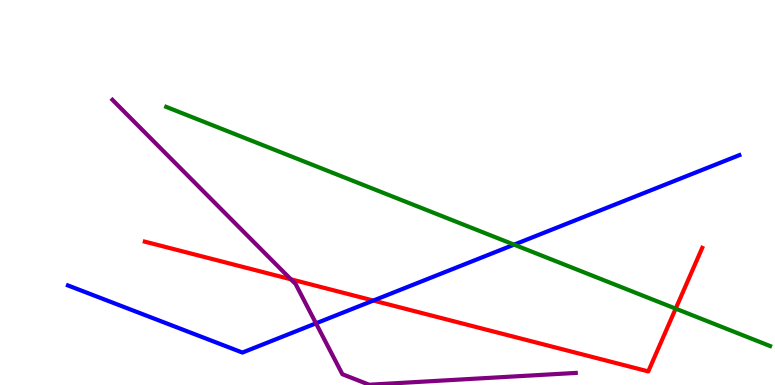[{'lines': ['blue', 'red'], 'intersections': [{'x': 4.82, 'y': 2.19}]}, {'lines': ['green', 'red'], 'intersections': [{'x': 8.72, 'y': 1.98}]}, {'lines': ['purple', 'red'], 'intersections': [{'x': 3.75, 'y': 2.75}]}, {'lines': ['blue', 'green'], 'intersections': [{'x': 6.63, 'y': 3.65}]}, {'lines': ['blue', 'purple'], 'intersections': [{'x': 4.08, 'y': 1.6}]}, {'lines': ['green', 'purple'], 'intersections': []}]